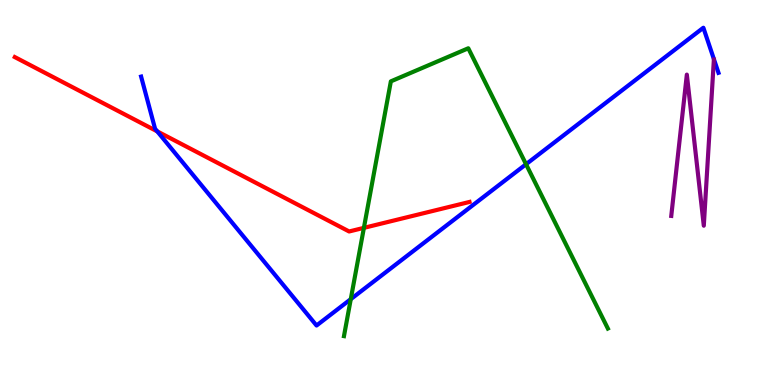[{'lines': ['blue', 'red'], 'intersections': [{'x': 2.03, 'y': 6.59}]}, {'lines': ['green', 'red'], 'intersections': [{'x': 4.7, 'y': 4.08}]}, {'lines': ['purple', 'red'], 'intersections': []}, {'lines': ['blue', 'green'], 'intersections': [{'x': 4.53, 'y': 2.23}, {'x': 6.79, 'y': 5.73}]}, {'lines': ['blue', 'purple'], 'intersections': []}, {'lines': ['green', 'purple'], 'intersections': []}]